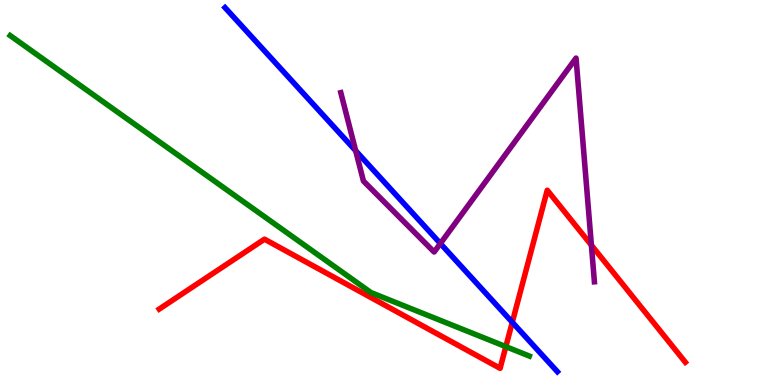[{'lines': ['blue', 'red'], 'intersections': [{'x': 6.61, 'y': 1.63}]}, {'lines': ['green', 'red'], 'intersections': [{'x': 6.53, 'y': 0.997}]}, {'lines': ['purple', 'red'], 'intersections': [{'x': 7.63, 'y': 3.63}]}, {'lines': ['blue', 'green'], 'intersections': []}, {'lines': ['blue', 'purple'], 'intersections': [{'x': 4.59, 'y': 6.08}, {'x': 5.68, 'y': 3.68}]}, {'lines': ['green', 'purple'], 'intersections': []}]